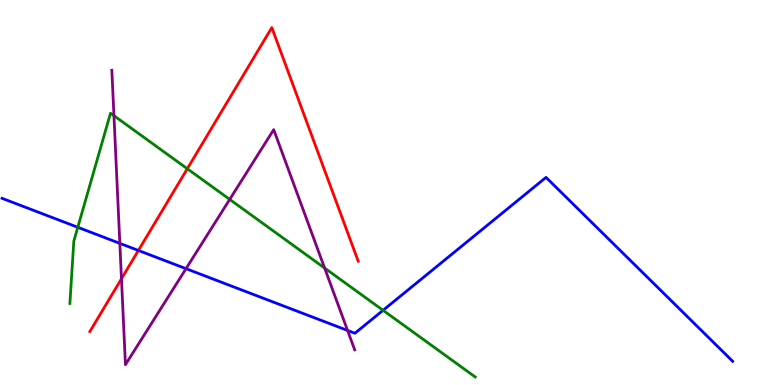[{'lines': ['blue', 'red'], 'intersections': [{'x': 1.79, 'y': 3.49}]}, {'lines': ['green', 'red'], 'intersections': [{'x': 2.42, 'y': 5.62}]}, {'lines': ['purple', 'red'], 'intersections': [{'x': 1.57, 'y': 2.76}]}, {'lines': ['blue', 'green'], 'intersections': [{'x': 1.0, 'y': 4.1}, {'x': 4.94, 'y': 1.94}]}, {'lines': ['blue', 'purple'], 'intersections': [{'x': 1.55, 'y': 3.68}, {'x': 2.4, 'y': 3.02}, {'x': 4.48, 'y': 1.42}]}, {'lines': ['green', 'purple'], 'intersections': [{'x': 1.47, 'y': 7.0}, {'x': 2.96, 'y': 4.82}, {'x': 4.19, 'y': 3.04}]}]